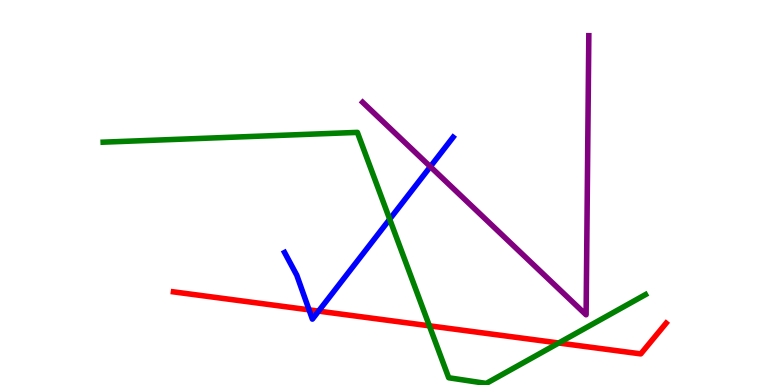[{'lines': ['blue', 'red'], 'intersections': [{'x': 3.99, 'y': 1.95}, {'x': 4.11, 'y': 1.92}]}, {'lines': ['green', 'red'], 'intersections': [{'x': 5.54, 'y': 1.54}, {'x': 7.21, 'y': 1.09}]}, {'lines': ['purple', 'red'], 'intersections': []}, {'lines': ['blue', 'green'], 'intersections': [{'x': 5.03, 'y': 4.31}]}, {'lines': ['blue', 'purple'], 'intersections': [{'x': 5.55, 'y': 5.67}]}, {'lines': ['green', 'purple'], 'intersections': []}]